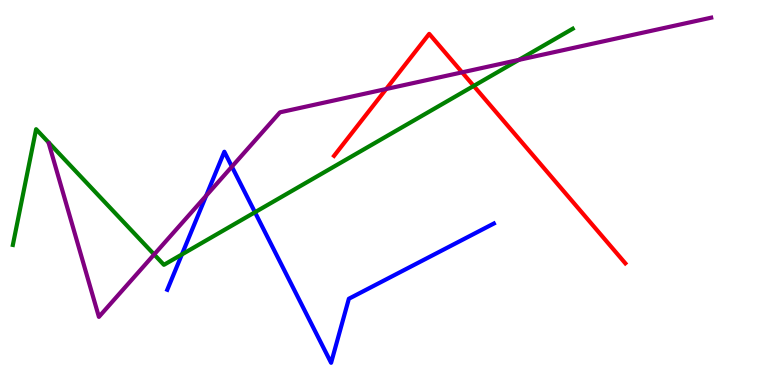[{'lines': ['blue', 'red'], 'intersections': []}, {'lines': ['green', 'red'], 'intersections': [{'x': 6.11, 'y': 7.77}]}, {'lines': ['purple', 'red'], 'intersections': [{'x': 4.98, 'y': 7.69}, {'x': 5.96, 'y': 8.12}]}, {'lines': ['blue', 'green'], 'intersections': [{'x': 2.35, 'y': 3.39}, {'x': 3.29, 'y': 4.49}]}, {'lines': ['blue', 'purple'], 'intersections': [{'x': 2.66, 'y': 4.92}, {'x': 2.99, 'y': 5.67}]}, {'lines': ['green', 'purple'], 'intersections': [{'x': 1.99, 'y': 3.39}, {'x': 6.69, 'y': 8.44}]}]